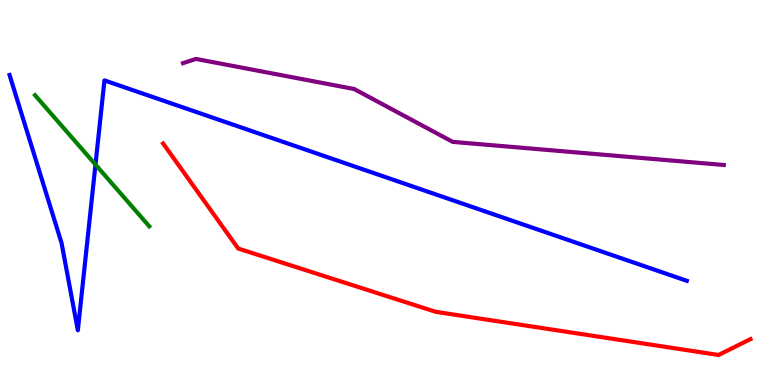[{'lines': ['blue', 'red'], 'intersections': []}, {'lines': ['green', 'red'], 'intersections': []}, {'lines': ['purple', 'red'], 'intersections': []}, {'lines': ['blue', 'green'], 'intersections': [{'x': 1.23, 'y': 5.73}]}, {'lines': ['blue', 'purple'], 'intersections': []}, {'lines': ['green', 'purple'], 'intersections': []}]